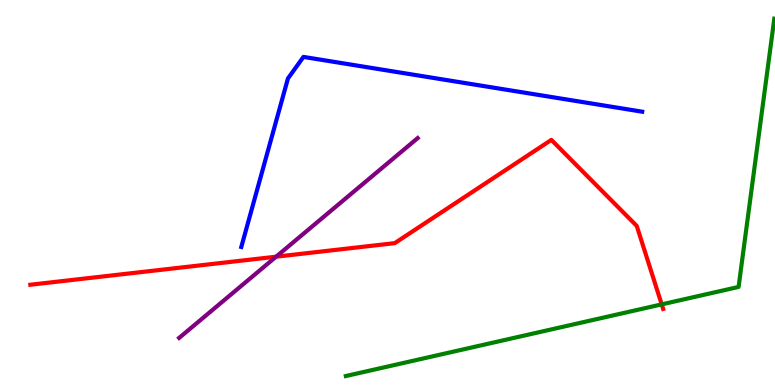[{'lines': ['blue', 'red'], 'intersections': []}, {'lines': ['green', 'red'], 'intersections': [{'x': 8.54, 'y': 2.09}]}, {'lines': ['purple', 'red'], 'intersections': [{'x': 3.56, 'y': 3.33}]}, {'lines': ['blue', 'green'], 'intersections': []}, {'lines': ['blue', 'purple'], 'intersections': []}, {'lines': ['green', 'purple'], 'intersections': []}]